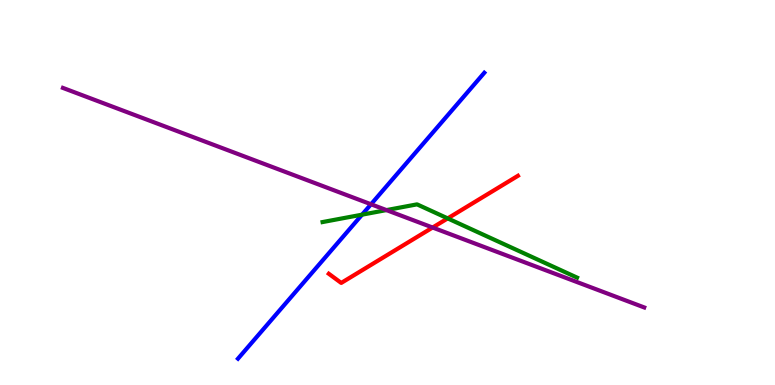[{'lines': ['blue', 'red'], 'intersections': []}, {'lines': ['green', 'red'], 'intersections': [{'x': 5.78, 'y': 4.33}]}, {'lines': ['purple', 'red'], 'intersections': [{'x': 5.58, 'y': 4.09}]}, {'lines': ['blue', 'green'], 'intersections': [{'x': 4.67, 'y': 4.42}]}, {'lines': ['blue', 'purple'], 'intersections': [{'x': 4.79, 'y': 4.69}]}, {'lines': ['green', 'purple'], 'intersections': [{'x': 4.99, 'y': 4.54}]}]